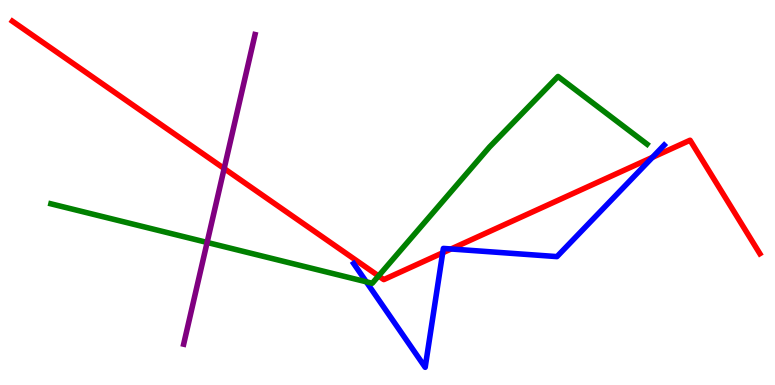[{'lines': ['blue', 'red'], 'intersections': [{'x': 5.71, 'y': 3.43}, {'x': 5.82, 'y': 3.53}, {'x': 8.42, 'y': 5.91}]}, {'lines': ['green', 'red'], 'intersections': [{'x': 4.88, 'y': 2.83}]}, {'lines': ['purple', 'red'], 'intersections': [{'x': 2.89, 'y': 5.62}]}, {'lines': ['blue', 'green'], 'intersections': [{'x': 4.73, 'y': 2.68}]}, {'lines': ['blue', 'purple'], 'intersections': []}, {'lines': ['green', 'purple'], 'intersections': [{'x': 2.67, 'y': 3.7}]}]